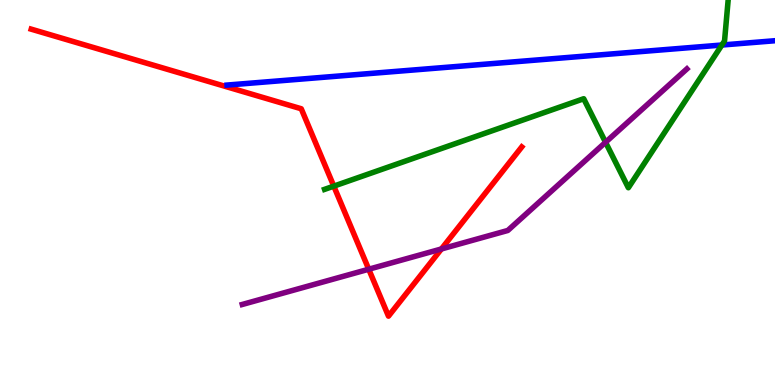[{'lines': ['blue', 'red'], 'intersections': []}, {'lines': ['green', 'red'], 'intersections': [{'x': 4.31, 'y': 5.17}]}, {'lines': ['purple', 'red'], 'intersections': [{'x': 4.76, 'y': 3.01}, {'x': 5.7, 'y': 3.53}]}, {'lines': ['blue', 'green'], 'intersections': [{'x': 9.31, 'y': 8.83}]}, {'lines': ['blue', 'purple'], 'intersections': []}, {'lines': ['green', 'purple'], 'intersections': [{'x': 7.81, 'y': 6.3}]}]